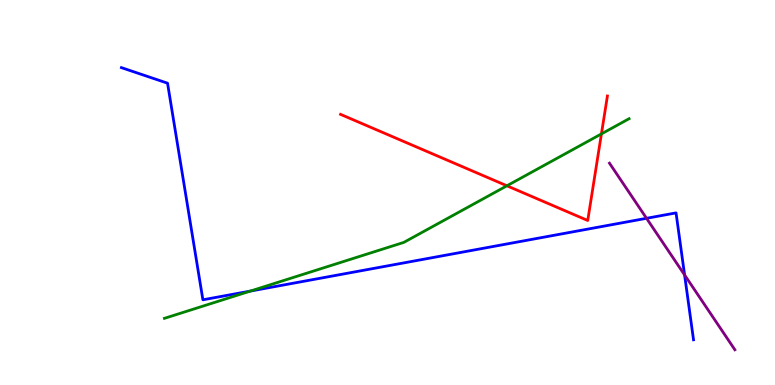[{'lines': ['blue', 'red'], 'intersections': []}, {'lines': ['green', 'red'], 'intersections': [{'x': 6.54, 'y': 5.17}, {'x': 7.76, 'y': 6.52}]}, {'lines': ['purple', 'red'], 'intersections': []}, {'lines': ['blue', 'green'], 'intersections': [{'x': 3.23, 'y': 2.44}]}, {'lines': ['blue', 'purple'], 'intersections': [{'x': 8.34, 'y': 4.33}, {'x': 8.83, 'y': 2.86}]}, {'lines': ['green', 'purple'], 'intersections': []}]